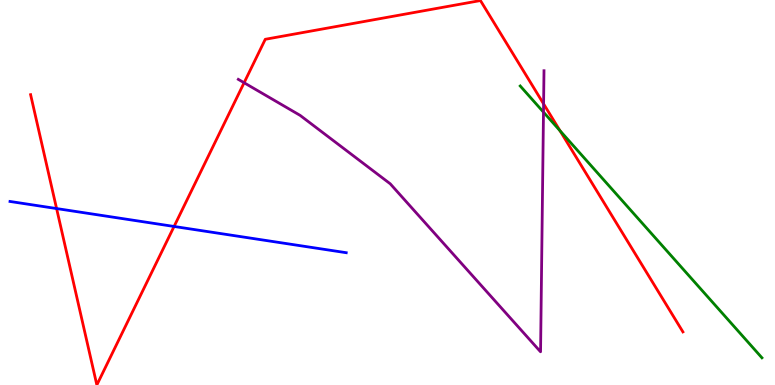[{'lines': ['blue', 'red'], 'intersections': [{'x': 0.73, 'y': 4.58}, {'x': 2.25, 'y': 4.12}]}, {'lines': ['green', 'red'], 'intersections': [{'x': 7.23, 'y': 6.61}]}, {'lines': ['purple', 'red'], 'intersections': [{'x': 3.15, 'y': 7.85}, {'x': 7.01, 'y': 7.3}]}, {'lines': ['blue', 'green'], 'intersections': []}, {'lines': ['blue', 'purple'], 'intersections': []}, {'lines': ['green', 'purple'], 'intersections': [{'x': 7.01, 'y': 7.09}]}]